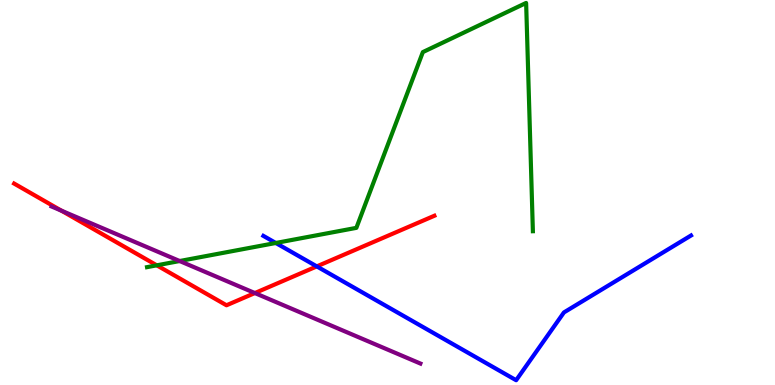[{'lines': ['blue', 'red'], 'intersections': [{'x': 4.09, 'y': 3.08}]}, {'lines': ['green', 'red'], 'intersections': [{'x': 2.02, 'y': 3.11}]}, {'lines': ['purple', 'red'], 'intersections': [{'x': 0.793, 'y': 4.53}, {'x': 3.29, 'y': 2.39}]}, {'lines': ['blue', 'green'], 'intersections': [{'x': 3.56, 'y': 3.69}]}, {'lines': ['blue', 'purple'], 'intersections': []}, {'lines': ['green', 'purple'], 'intersections': [{'x': 2.32, 'y': 3.22}]}]